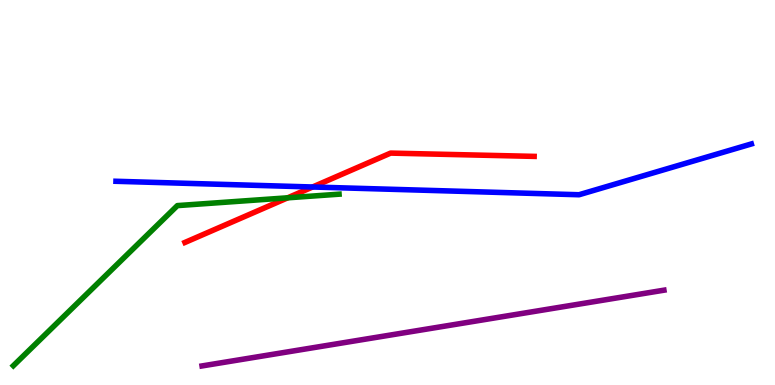[{'lines': ['blue', 'red'], 'intersections': [{'x': 4.03, 'y': 5.14}]}, {'lines': ['green', 'red'], 'intersections': [{'x': 3.71, 'y': 4.86}]}, {'lines': ['purple', 'red'], 'intersections': []}, {'lines': ['blue', 'green'], 'intersections': []}, {'lines': ['blue', 'purple'], 'intersections': []}, {'lines': ['green', 'purple'], 'intersections': []}]